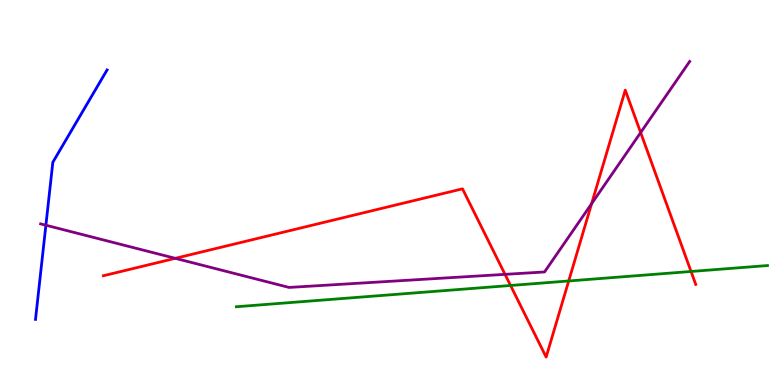[{'lines': ['blue', 'red'], 'intersections': []}, {'lines': ['green', 'red'], 'intersections': [{'x': 6.59, 'y': 2.58}, {'x': 7.34, 'y': 2.7}, {'x': 8.92, 'y': 2.95}]}, {'lines': ['purple', 'red'], 'intersections': [{'x': 2.26, 'y': 3.29}, {'x': 6.52, 'y': 2.87}, {'x': 7.63, 'y': 4.71}, {'x': 8.27, 'y': 6.56}]}, {'lines': ['blue', 'green'], 'intersections': []}, {'lines': ['blue', 'purple'], 'intersections': [{'x': 0.592, 'y': 4.15}]}, {'lines': ['green', 'purple'], 'intersections': []}]